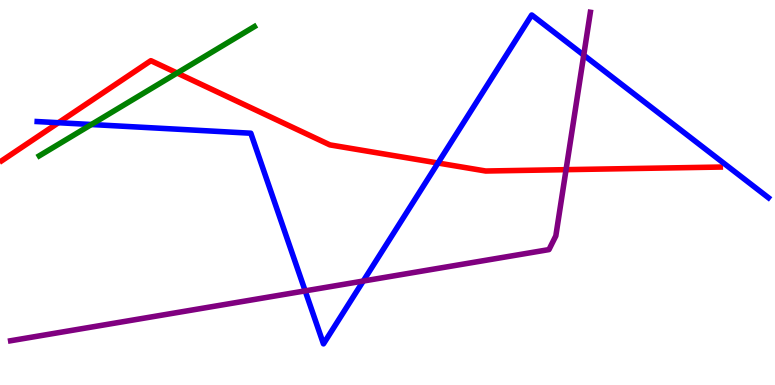[{'lines': ['blue', 'red'], 'intersections': [{'x': 0.754, 'y': 6.81}, {'x': 5.65, 'y': 5.77}]}, {'lines': ['green', 'red'], 'intersections': [{'x': 2.29, 'y': 8.1}]}, {'lines': ['purple', 'red'], 'intersections': [{'x': 7.3, 'y': 5.59}]}, {'lines': ['blue', 'green'], 'intersections': [{'x': 1.18, 'y': 6.77}]}, {'lines': ['blue', 'purple'], 'intersections': [{'x': 3.94, 'y': 2.44}, {'x': 4.69, 'y': 2.7}, {'x': 7.53, 'y': 8.57}]}, {'lines': ['green', 'purple'], 'intersections': []}]